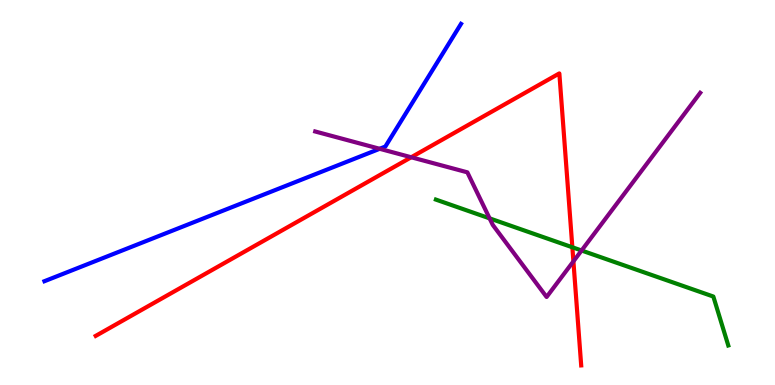[{'lines': ['blue', 'red'], 'intersections': []}, {'lines': ['green', 'red'], 'intersections': [{'x': 7.39, 'y': 3.58}]}, {'lines': ['purple', 'red'], 'intersections': [{'x': 5.31, 'y': 5.92}, {'x': 7.4, 'y': 3.21}]}, {'lines': ['blue', 'green'], 'intersections': []}, {'lines': ['blue', 'purple'], 'intersections': [{'x': 4.9, 'y': 6.14}]}, {'lines': ['green', 'purple'], 'intersections': [{'x': 6.32, 'y': 4.33}, {'x': 7.5, 'y': 3.49}]}]